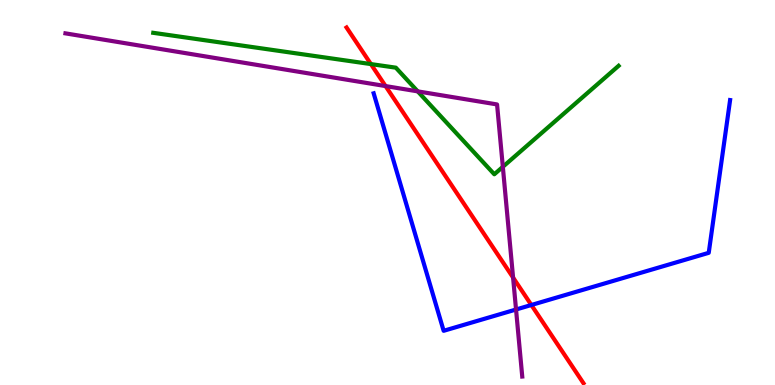[{'lines': ['blue', 'red'], 'intersections': [{'x': 6.86, 'y': 2.08}]}, {'lines': ['green', 'red'], 'intersections': [{'x': 4.79, 'y': 8.34}]}, {'lines': ['purple', 'red'], 'intersections': [{'x': 4.97, 'y': 7.76}, {'x': 6.62, 'y': 2.79}]}, {'lines': ['blue', 'green'], 'intersections': []}, {'lines': ['blue', 'purple'], 'intersections': [{'x': 6.66, 'y': 1.96}]}, {'lines': ['green', 'purple'], 'intersections': [{'x': 5.39, 'y': 7.63}, {'x': 6.49, 'y': 5.67}]}]